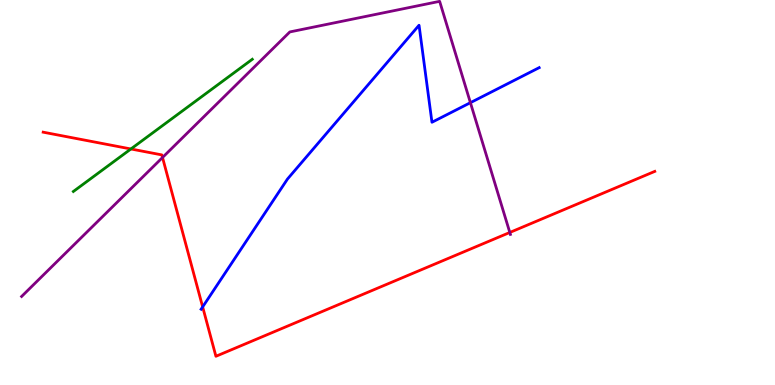[{'lines': ['blue', 'red'], 'intersections': [{'x': 2.61, 'y': 2.03}]}, {'lines': ['green', 'red'], 'intersections': [{'x': 1.69, 'y': 6.13}]}, {'lines': ['purple', 'red'], 'intersections': [{'x': 2.1, 'y': 5.91}, {'x': 6.58, 'y': 3.96}]}, {'lines': ['blue', 'green'], 'intersections': []}, {'lines': ['blue', 'purple'], 'intersections': [{'x': 6.07, 'y': 7.33}]}, {'lines': ['green', 'purple'], 'intersections': []}]